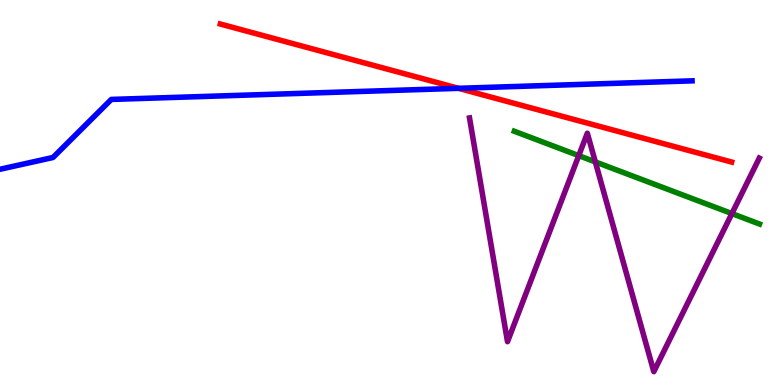[{'lines': ['blue', 'red'], 'intersections': [{'x': 5.92, 'y': 7.71}]}, {'lines': ['green', 'red'], 'intersections': []}, {'lines': ['purple', 'red'], 'intersections': []}, {'lines': ['blue', 'green'], 'intersections': []}, {'lines': ['blue', 'purple'], 'intersections': []}, {'lines': ['green', 'purple'], 'intersections': [{'x': 7.47, 'y': 5.96}, {'x': 7.68, 'y': 5.79}, {'x': 9.44, 'y': 4.45}]}]